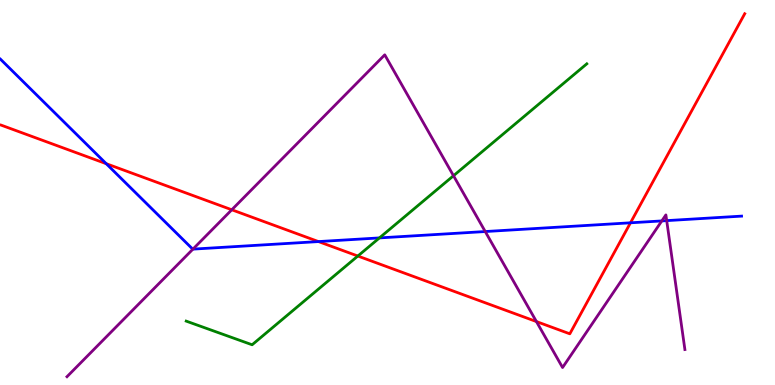[{'lines': ['blue', 'red'], 'intersections': [{'x': 1.37, 'y': 5.75}, {'x': 4.11, 'y': 3.73}, {'x': 8.14, 'y': 4.21}]}, {'lines': ['green', 'red'], 'intersections': [{'x': 4.62, 'y': 3.35}]}, {'lines': ['purple', 'red'], 'intersections': [{'x': 2.99, 'y': 4.55}, {'x': 6.92, 'y': 1.65}]}, {'lines': ['blue', 'green'], 'intersections': [{'x': 4.9, 'y': 3.82}]}, {'lines': ['blue', 'purple'], 'intersections': [{'x': 2.49, 'y': 3.53}, {'x': 6.26, 'y': 3.99}, {'x': 8.54, 'y': 4.26}, {'x': 8.6, 'y': 4.27}]}, {'lines': ['green', 'purple'], 'intersections': [{'x': 5.85, 'y': 5.44}]}]